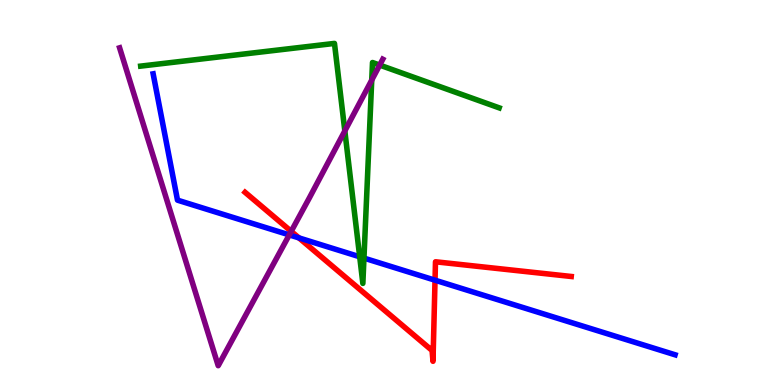[{'lines': ['blue', 'red'], 'intersections': [{'x': 3.86, 'y': 3.82}, {'x': 5.61, 'y': 2.72}]}, {'lines': ['green', 'red'], 'intersections': []}, {'lines': ['purple', 'red'], 'intersections': [{'x': 3.76, 'y': 3.99}]}, {'lines': ['blue', 'green'], 'intersections': [{'x': 4.64, 'y': 3.33}, {'x': 4.7, 'y': 3.3}]}, {'lines': ['blue', 'purple'], 'intersections': [{'x': 3.73, 'y': 3.9}]}, {'lines': ['green', 'purple'], 'intersections': [{'x': 4.45, 'y': 6.6}, {'x': 4.8, 'y': 7.92}, {'x': 4.9, 'y': 8.31}]}]